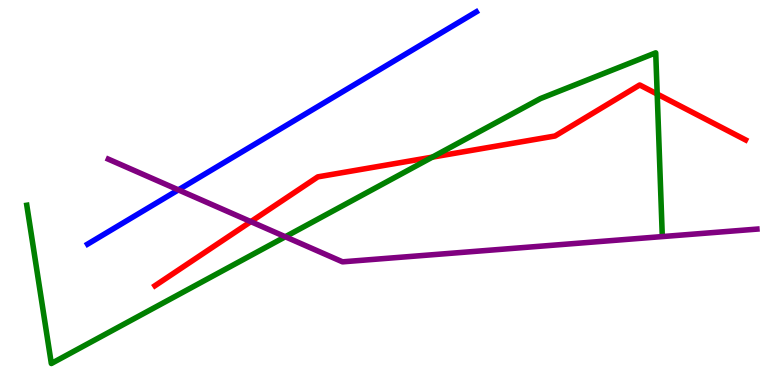[{'lines': ['blue', 'red'], 'intersections': []}, {'lines': ['green', 'red'], 'intersections': [{'x': 5.58, 'y': 5.92}, {'x': 8.48, 'y': 7.56}]}, {'lines': ['purple', 'red'], 'intersections': [{'x': 3.24, 'y': 4.24}]}, {'lines': ['blue', 'green'], 'intersections': []}, {'lines': ['blue', 'purple'], 'intersections': [{'x': 2.3, 'y': 5.07}]}, {'lines': ['green', 'purple'], 'intersections': [{'x': 3.68, 'y': 3.85}]}]